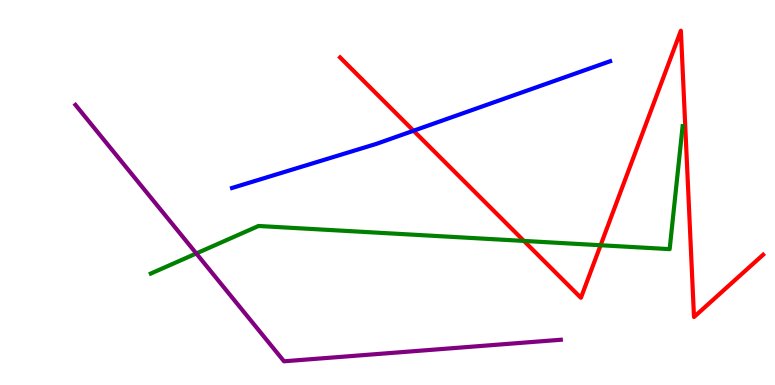[{'lines': ['blue', 'red'], 'intersections': [{'x': 5.34, 'y': 6.6}]}, {'lines': ['green', 'red'], 'intersections': [{'x': 6.76, 'y': 3.74}, {'x': 7.75, 'y': 3.63}]}, {'lines': ['purple', 'red'], 'intersections': []}, {'lines': ['blue', 'green'], 'intersections': []}, {'lines': ['blue', 'purple'], 'intersections': []}, {'lines': ['green', 'purple'], 'intersections': [{'x': 2.53, 'y': 3.42}]}]